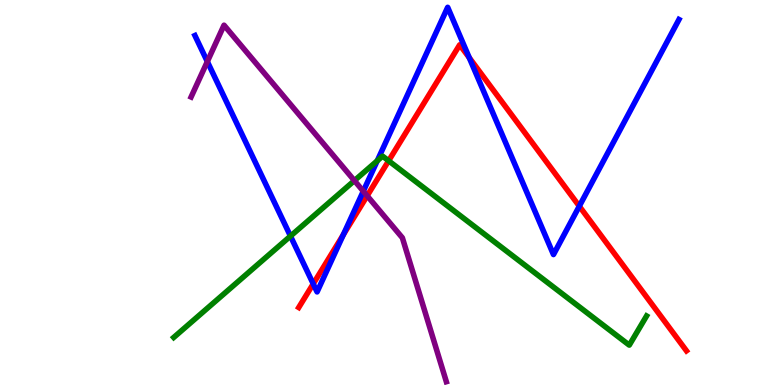[{'lines': ['blue', 'red'], 'intersections': [{'x': 4.04, 'y': 2.63}, {'x': 4.43, 'y': 3.9}, {'x': 6.05, 'y': 8.5}, {'x': 7.47, 'y': 4.64}]}, {'lines': ['green', 'red'], 'intersections': [{'x': 5.01, 'y': 5.82}]}, {'lines': ['purple', 'red'], 'intersections': [{'x': 4.74, 'y': 4.91}]}, {'lines': ['blue', 'green'], 'intersections': [{'x': 3.75, 'y': 3.87}, {'x': 4.87, 'y': 5.82}]}, {'lines': ['blue', 'purple'], 'intersections': [{'x': 2.68, 'y': 8.4}, {'x': 4.69, 'y': 5.03}]}, {'lines': ['green', 'purple'], 'intersections': [{'x': 4.57, 'y': 5.31}]}]